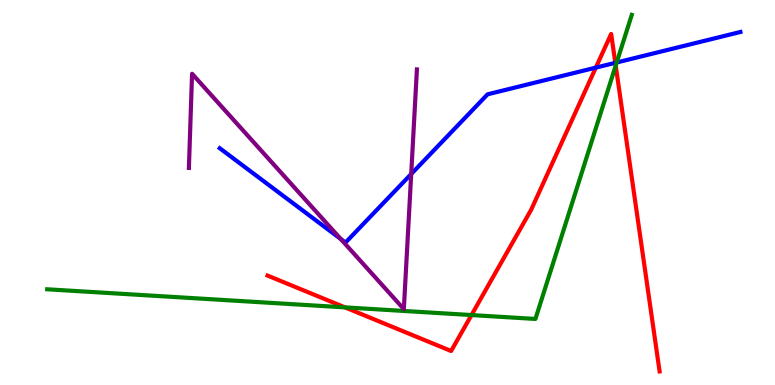[{'lines': ['blue', 'red'], 'intersections': [{'x': 7.69, 'y': 8.24}, {'x': 7.94, 'y': 8.37}]}, {'lines': ['green', 'red'], 'intersections': [{'x': 4.45, 'y': 2.02}, {'x': 6.08, 'y': 1.82}, {'x': 7.94, 'y': 8.3}]}, {'lines': ['purple', 'red'], 'intersections': []}, {'lines': ['blue', 'green'], 'intersections': [{'x': 7.96, 'y': 8.38}]}, {'lines': ['blue', 'purple'], 'intersections': [{'x': 4.4, 'y': 3.79}, {'x': 5.31, 'y': 5.48}]}, {'lines': ['green', 'purple'], 'intersections': []}]